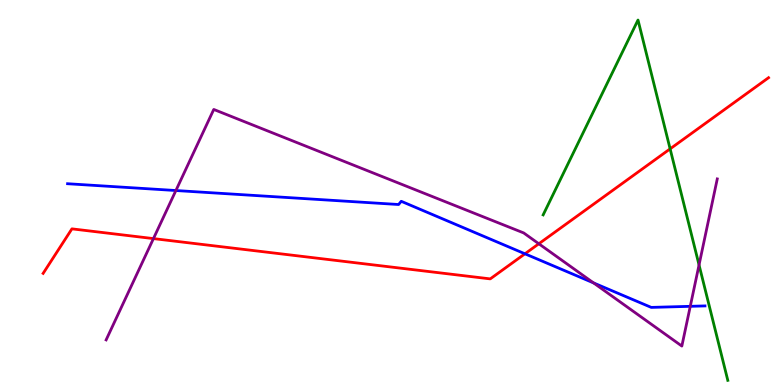[{'lines': ['blue', 'red'], 'intersections': [{'x': 6.77, 'y': 3.41}]}, {'lines': ['green', 'red'], 'intersections': [{'x': 8.65, 'y': 6.13}]}, {'lines': ['purple', 'red'], 'intersections': [{'x': 1.98, 'y': 3.8}, {'x': 6.95, 'y': 3.67}]}, {'lines': ['blue', 'green'], 'intersections': []}, {'lines': ['blue', 'purple'], 'intersections': [{'x': 2.27, 'y': 5.05}, {'x': 7.66, 'y': 2.65}, {'x': 8.91, 'y': 2.04}]}, {'lines': ['green', 'purple'], 'intersections': [{'x': 9.02, 'y': 3.12}]}]